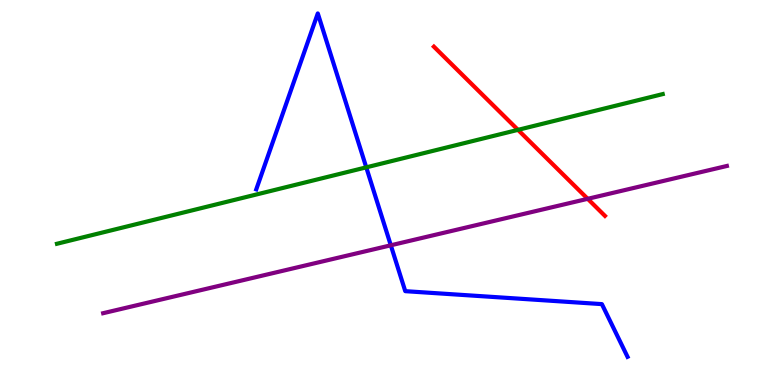[{'lines': ['blue', 'red'], 'intersections': []}, {'lines': ['green', 'red'], 'intersections': [{'x': 6.68, 'y': 6.63}]}, {'lines': ['purple', 'red'], 'intersections': [{'x': 7.58, 'y': 4.84}]}, {'lines': ['blue', 'green'], 'intersections': [{'x': 4.73, 'y': 5.65}]}, {'lines': ['blue', 'purple'], 'intersections': [{'x': 5.04, 'y': 3.63}]}, {'lines': ['green', 'purple'], 'intersections': []}]